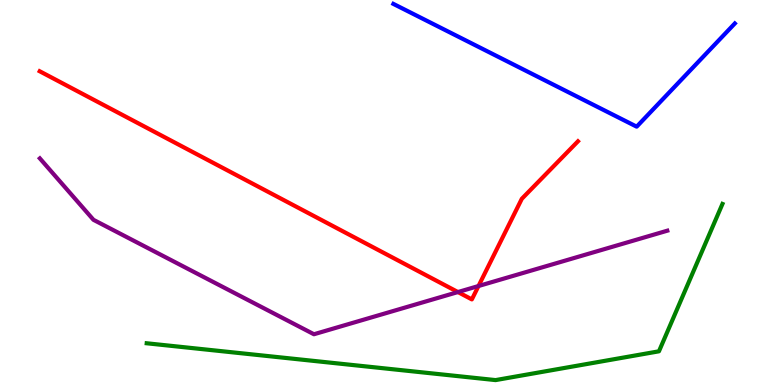[{'lines': ['blue', 'red'], 'intersections': []}, {'lines': ['green', 'red'], 'intersections': []}, {'lines': ['purple', 'red'], 'intersections': [{'x': 5.91, 'y': 2.41}, {'x': 6.17, 'y': 2.57}]}, {'lines': ['blue', 'green'], 'intersections': []}, {'lines': ['blue', 'purple'], 'intersections': []}, {'lines': ['green', 'purple'], 'intersections': []}]